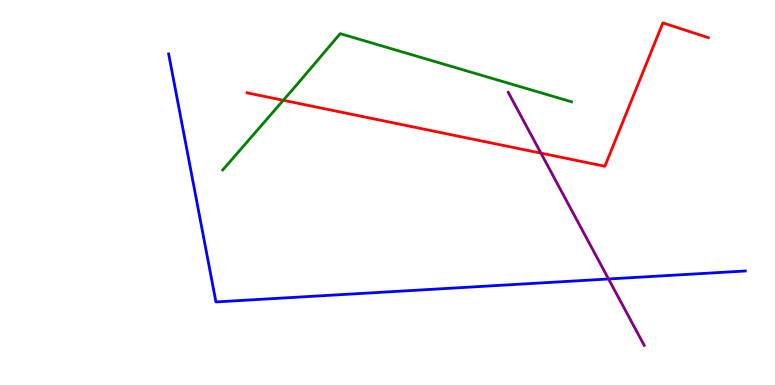[{'lines': ['blue', 'red'], 'intersections': []}, {'lines': ['green', 'red'], 'intersections': [{'x': 3.66, 'y': 7.4}]}, {'lines': ['purple', 'red'], 'intersections': [{'x': 6.98, 'y': 6.02}]}, {'lines': ['blue', 'green'], 'intersections': []}, {'lines': ['blue', 'purple'], 'intersections': [{'x': 7.85, 'y': 2.75}]}, {'lines': ['green', 'purple'], 'intersections': []}]